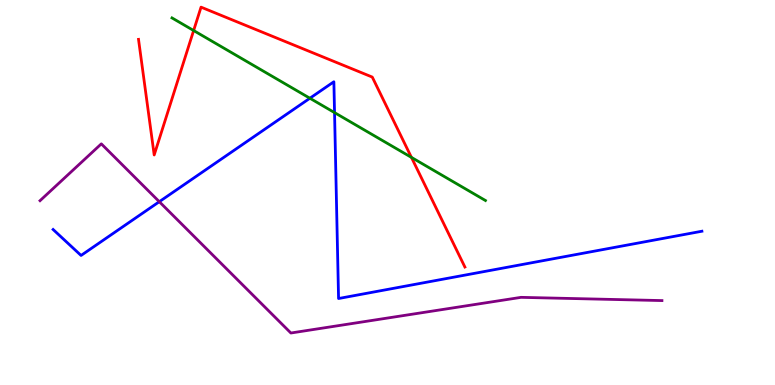[{'lines': ['blue', 'red'], 'intersections': []}, {'lines': ['green', 'red'], 'intersections': [{'x': 2.5, 'y': 9.21}, {'x': 5.31, 'y': 5.91}]}, {'lines': ['purple', 'red'], 'intersections': []}, {'lines': ['blue', 'green'], 'intersections': [{'x': 4.0, 'y': 7.45}, {'x': 4.32, 'y': 7.08}]}, {'lines': ['blue', 'purple'], 'intersections': [{'x': 2.06, 'y': 4.76}]}, {'lines': ['green', 'purple'], 'intersections': []}]